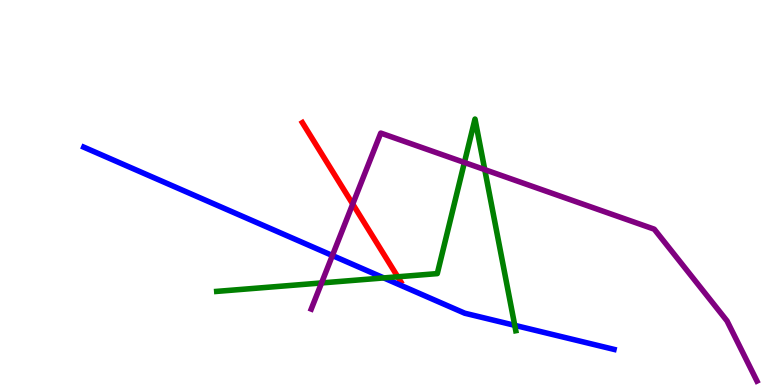[{'lines': ['blue', 'red'], 'intersections': []}, {'lines': ['green', 'red'], 'intersections': [{'x': 5.13, 'y': 2.81}]}, {'lines': ['purple', 'red'], 'intersections': [{'x': 4.55, 'y': 4.7}]}, {'lines': ['blue', 'green'], 'intersections': [{'x': 4.95, 'y': 2.78}, {'x': 6.64, 'y': 1.55}]}, {'lines': ['blue', 'purple'], 'intersections': [{'x': 4.29, 'y': 3.36}]}, {'lines': ['green', 'purple'], 'intersections': [{'x': 4.15, 'y': 2.65}, {'x': 5.99, 'y': 5.78}, {'x': 6.25, 'y': 5.59}]}]